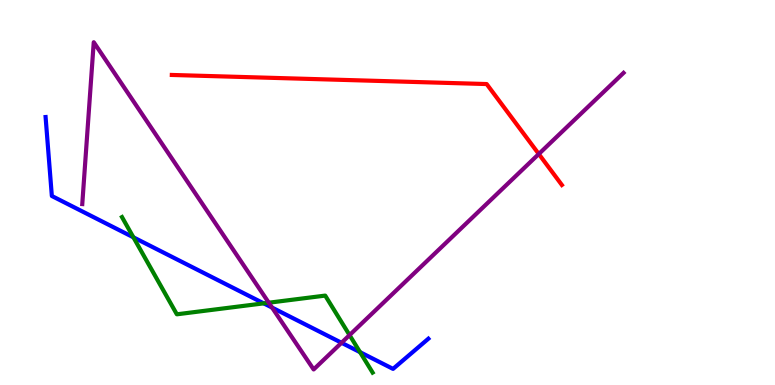[{'lines': ['blue', 'red'], 'intersections': []}, {'lines': ['green', 'red'], 'intersections': []}, {'lines': ['purple', 'red'], 'intersections': [{'x': 6.95, 'y': 6.0}]}, {'lines': ['blue', 'green'], 'intersections': [{'x': 1.72, 'y': 3.84}, {'x': 3.4, 'y': 2.12}, {'x': 4.65, 'y': 0.853}]}, {'lines': ['blue', 'purple'], 'intersections': [{'x': 3.51, 'y': 2.01}, {'x': 4.41, 'y': 1.1}]}, {'lines': ['green', 'purple'], 'intersections': [{'x': 3.47, 'y': 2.14}, {'x': 4.51, 'y': 1.3}]}]